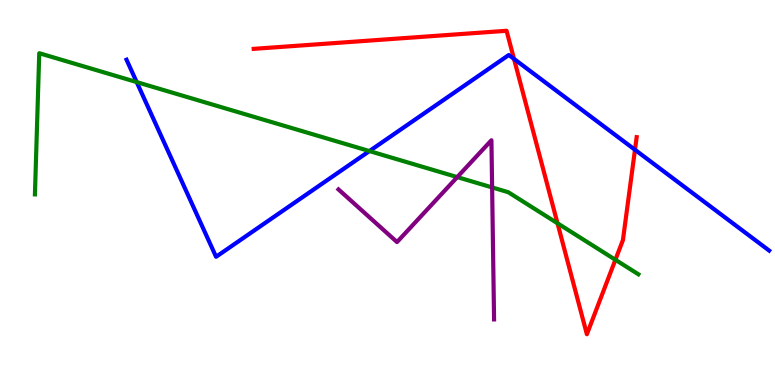[{'lines': ['blue', 'red'], 'intersections': [{'x': 6.63, 'y': 8.47}, {'x': 8.19, 'y': 6.11}]}, {'lines': ['green', 'red'], 'intersections': [{'x': 7.19, 'y': 4.2}, {'x': 7.94, 'y': 3.25}]}, {'lines': ['purple', 'red'], 'intersections': []}, {'lines': ['blue', 'green'], 'intersections': [{'x': 1.76, 'y': 7.87}, {'x': 4.77, 'y': 6.08}]}, {'lines': ['blue', 'purple'], 'intersections': []}, {'lines': ['green', 'purple'], 'intersections': [{'x': 5.9, 'y': 5.4}, {'x': 6.35, 'y': 5.13}]}]